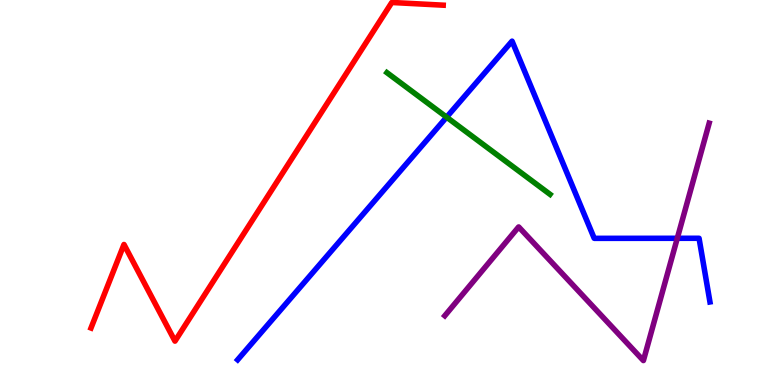[{'lines': ['blue', 'red'], 'intersections': []}, {'lines': ['green', 'red'], 'intersections': []}, {'lines': ['purple', 'red'], 'intersections': []}, {'lines': ['blue', 'green'], 'intersections': [{'x': 5.76, 'y': 6.96}]}, {'lines': ['blue', 'purple'], 'intersections': [{'x': 8.74, 'y': 3.81}]}, {'lines': ['green', 'purple'], 'intersections': []}]